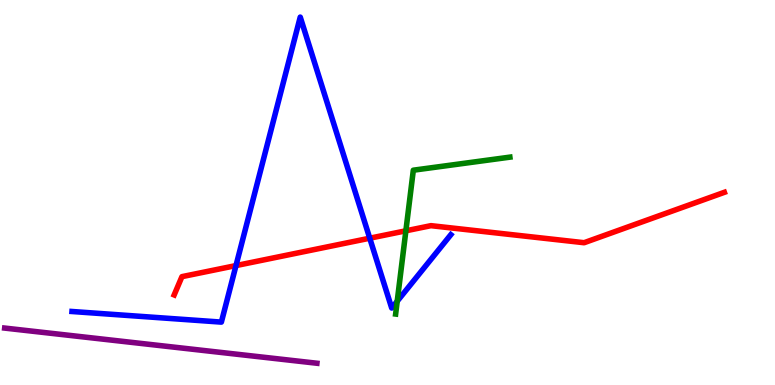[{'lines': ['blue', 'red'], 'intersections': [{'x': 3.05, 'y': 3.1}, {'x': 4.77, 'y': 3.81}]}, {'lines': ['green', 'red'], 'intersections': [{'x': 5.24, 'y': 4.01}]}, {'lines': ['purple', 'red'], 'intersections': []}, {'lines': ['blue', 'green'], 'intersections': [{'x': 5.13, 'y': 2.18}]}, {'lines': ['blue', 'purple'], 'intersections': []}, {'lines': ['green', 'purple'], 'intersections': []}]